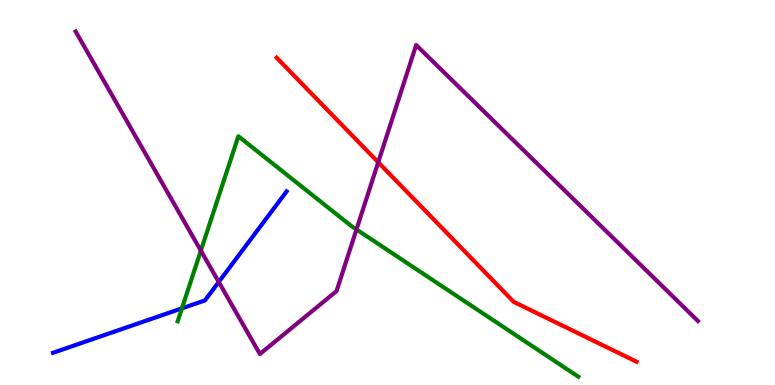[{'lines': ['blue', 'red'], 'intersections': []}, {'lines': ['green', 'red'], 'intersections': []}, {'lines': ['purple', 'red'], 'intersections': [{'x': 4.88, 'y': 5.78}]}, {'lines': ['blue', 'green'], 'intersections': [{'x': 2.35, 'y': 1.99}]}, {'lines': ['blue', 'purple'], 'intersections': [{'x': 2.82, 'y': 2.68}]}, {'lines': ['green', 'purple'], 'intersections': [{'x': 2.59, 'y': 3.49}, {'x': 4.6, 'y': 4.04}]}]